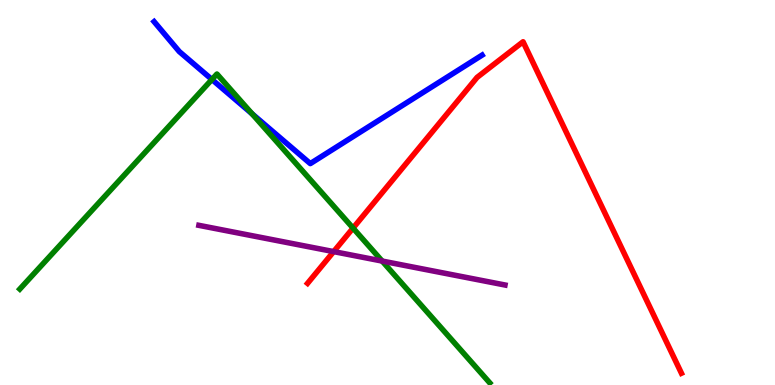[{'lines': ['blue', 'red'], 'intersections': []}, {'lines': ['green', 'red'], 'intersections': [{'x': 4.56, 'y': 4.08}]}, {'lines': ['purple', 'red'], 'intersections': [{'x': 4.31, 'y': 3.46}]}, {'lines': ['blue', 'green'], 'intersections': [{'x': 2.73, 'y': 7.94}, {'x': 3.25, 'y': 7.04}]}, {'lines': ['blue', 'purple'], 'intersections': []}, {'lines': ['green', 'purple'], 'intersections': [{'x': 4.93, 'y': 3.22}]}]